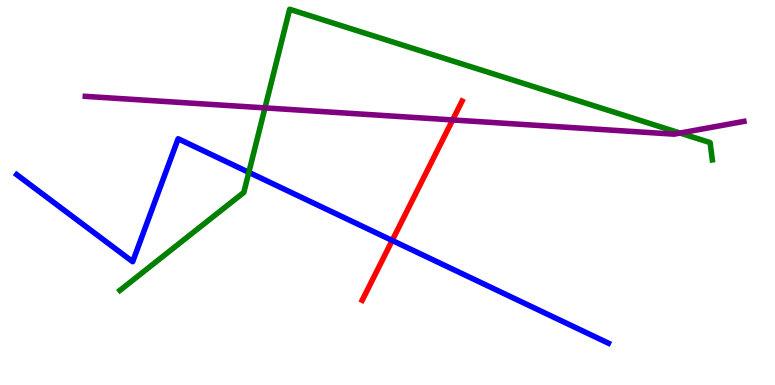[{'lines': ['blue', 'red'], 'intersections': [{'x': 5.06, 'y': 3.75}]}, {'lines': ['green', 'red'], 'intersections': []}, {'lines': ['purple', 'red'], 'intersections': [{'x': 5.84, 'y': 6.88}]}, {'lines': ['blue', 'green'], 'intersections': [{'x': 3.21, 'y': 5.52}]}, {'lines': ['blue', 'purple'], 'intersections': []}, {'lines': ['green', 'purple'], 'intersections': [{'x': 3.42, 'y': 7.2}, {'x': 8.77, 'y': 6.54}]}]